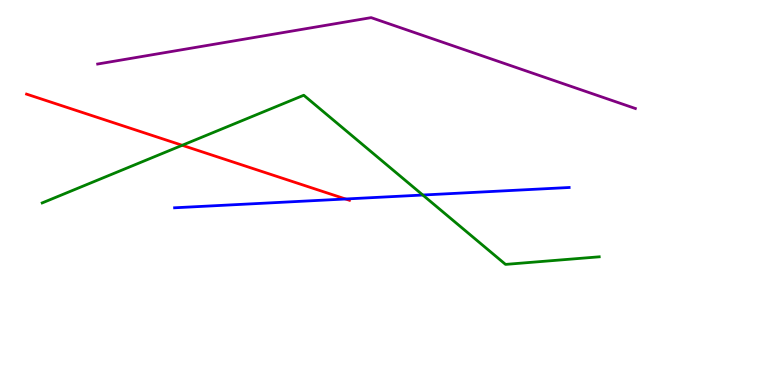[{'lines': ['blue', 'red'], 'intersections': [{'x': 4.46, 'y': 4.83}]}, {'lines': ['green', 'red'], 'intersections': [{'x': 2.35, 'y': 6.23}]}, {'lines': ['purple', 'red'], 'intersections': []}, {'lines': ['blue', 'green'], 'intersections': [{'x': 5.46, 'y': 4.93}]}, {'lines': ['blue', 'purple'], 'intersections': []}, {'lines': ['green', 'purple'], 'intersections': []}]